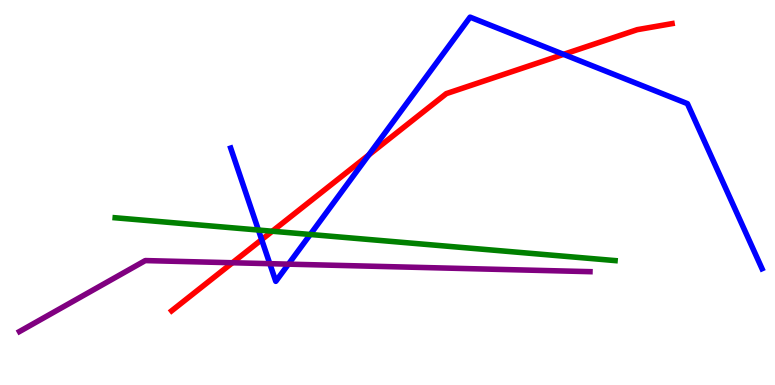[{'lines': ['blue', 'red'], 'intersections': [{'x': 3.38, 'y': 3.78}, {'x': 4.76, 'y': 5.97}, {'x': 7.27, 'y': 8.59}]}, {'lines': ['green', 'red'], 'intersections': [{'x': 3.51, 'y': 3.99}]}, {'lines': ['purple', 'red'], 'intersections': [{'x': 3.0, 'y': 3.18}]}, {'lines': ['blue', 'green'], 'intersections': [{'x': 3.33, 'y': 4.02}, {'x': 4.0, 'y': 3.91}]}, {'lines': ['blue', 'purple'], 'intersections': [{'x': 3.48, 'y': 3.15}, {'x': 3.72, 'y': 3.14}]}, {'lines': ['green', 'purple'], 'intersections': []}]